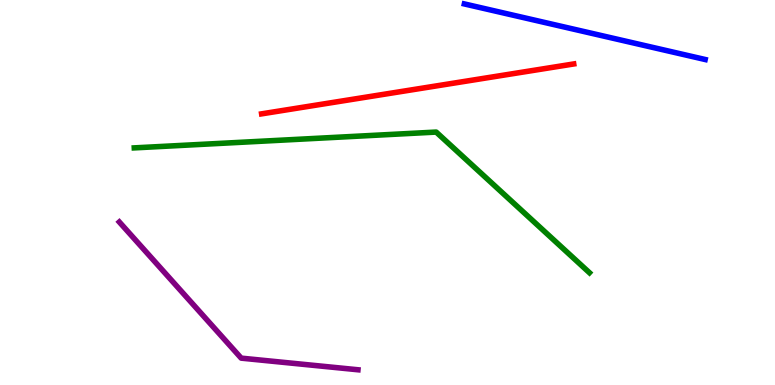[{'lines': ['blue', 'red'], 'intersections': []}, {'lines': ['green', 'red'], 'intersections': []}, {'lines': ['purple', 'red'], 'intersections': []}, {'lines': ['blue', 'green'], 'intersections': []}, {'lines': ['blue', 'purple'], 'intersections': []}, {'lines': ['green', 'purple'], 'intersections': []}]